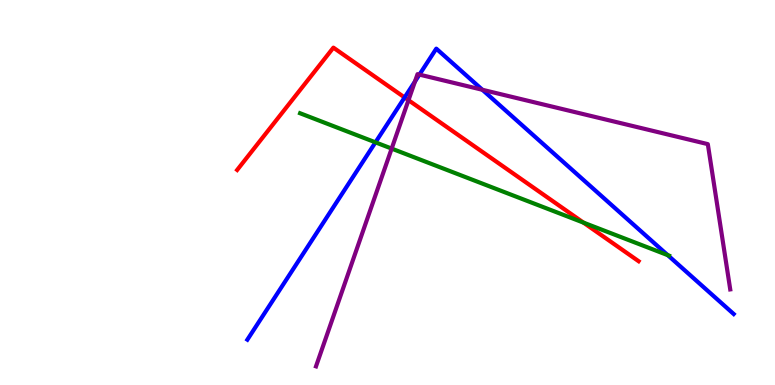[{'lines': ['blue', 'red'], 'intersections': [{'x': 5.22, 'y': 7.47}]}, {'lines': ['green', 'red'], 'intersections': [{'x': 7.53, 'y': 4.22}]}, {'lines': ['purple', 'red'], 'intersections': [{'x': 5.27, 'y': 7.4}]}, {'lines': ['blue', 'green'], 'intersections': [{'x': 4.84, 'y': 6.3}, {'x': 8.62, 'y': 3.37}]}, {'lines': ['blue', 'purple'], 'intersections': [{'x': 5.35, 'y': 7.88}, {'x': 5.41, 'y': 8.06}, {'x': 6.22, 'y': 7.67}]}, {'lines': ['green', 'purple'], 'intersections': [{'x': 5.05, 'y': 6.14}]}]